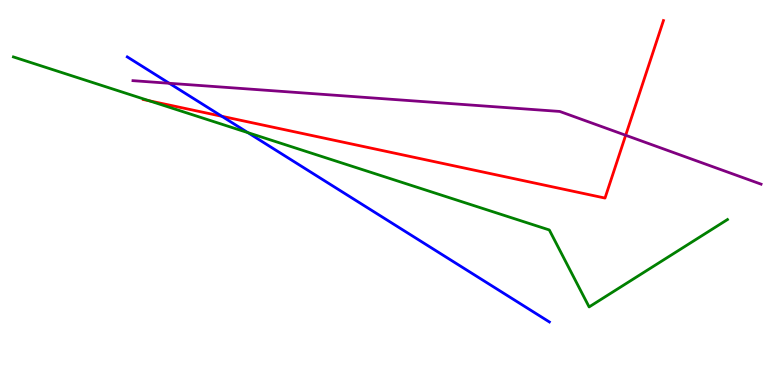[{'lines': ['blue', 'red'], 'intersections': [{'x': 2.86, 'y': 6.98}]}, {'lines': ['green', 'red'], 'intersections': [{'x': 1.93, 'y': 7.38}]}, {'lines': ['purple', 'red'], 'intersections': [{'x': 8.07, 'y': 6.49}]}, {'lines': ['blue', 'green'], 'intersections': [{'x': 3.2, 'y': 6.55}]}, {'lines': ['blue', 'purple'], 'intersections': [{'x': 2.18, 'y': 7.84}]}, {'lines': ['green', 'purple'], 'intersections': []}]